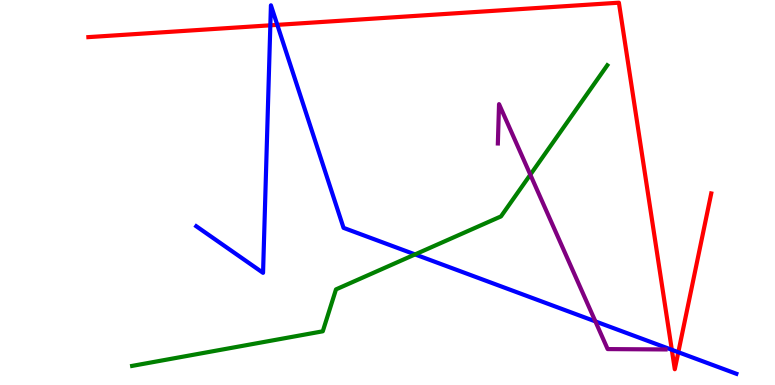[{'lines': ['blue', 'red'], 'intersections': [{'x': 3.49, 'y': 9.34}, {'x': 3.58, 'y': 9.35}, {'x': 8.67, 'y': 0.914}, {'x': 8.75, 'y': 0.852}]}, {'lines': ['green', 'red'], 'intersections': []}, {'lines': ['purple', 'red'], 'intersections': []}, {'lines': ['blue', 'green'], 'intersections': [{'x': 5.36, 'y': 3.39}]}, {'lines': ['blue', 'purple'], 'intersections': [{'x': 7.68, 'y': 1.65}]}, {'lines': ['green', 'purple'], 'intersections': [{'x': 6.84, 'y': 5.46}]}]